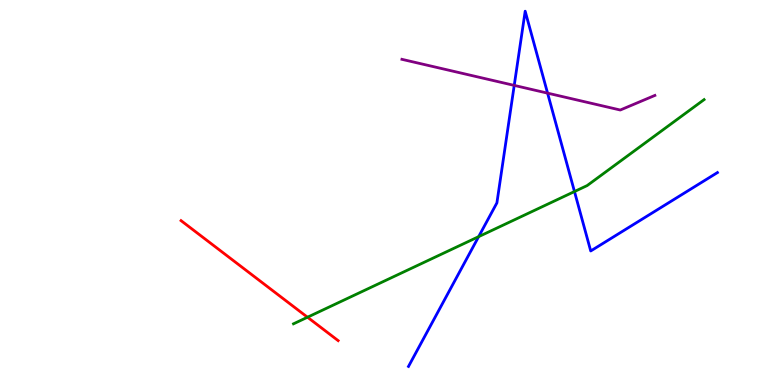[{'lines': ['blue', 'red'], 'intersections': []}, {'lines': ['green', 'red'], 'intersections': [{'x': 3.97, 'y': 1.76}]}, {'lines': ['purple', 'red'], 'intersections': []}, {'lines': ['blue', 'green'], 'intersections': [{'x': 6.18, 'y': 3.85}, {'x': 7.41, 'y': 5.02}]}, {'lines': ['blue', 'purple'], 'intersections': [{'x': 6.64, 'y': 7.78}, {'x': 7.07, 'y': 7.58}]}, {'lines': ['green', 'purple'], 'intersections': []}]